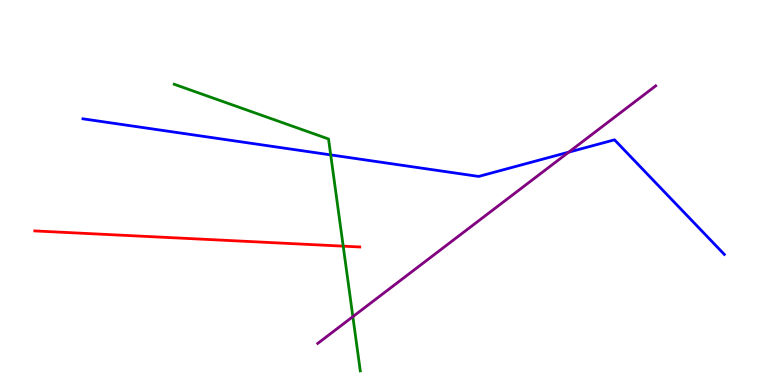[{'lines': ['blue', 'red'], 'intersections': []}, {'lines': ['green', 'red'], 'intersections': [{'x': 4.43, 'y': 3.61}]}, {'lines': ['purple', 'red'], 'intersections': []}, {'lines': ['blue', 'green'], 'intersections': [{'x': 4.27, 'y': 5.98}]}, {'lines': ['blue', 'purple'], 'intersections': [{'x': 7.34, 'y': 6.05}]}, {'lines': ['green', 'purple'], 'intersections': [{'x': 4.55, 'y': 1.78}]}]